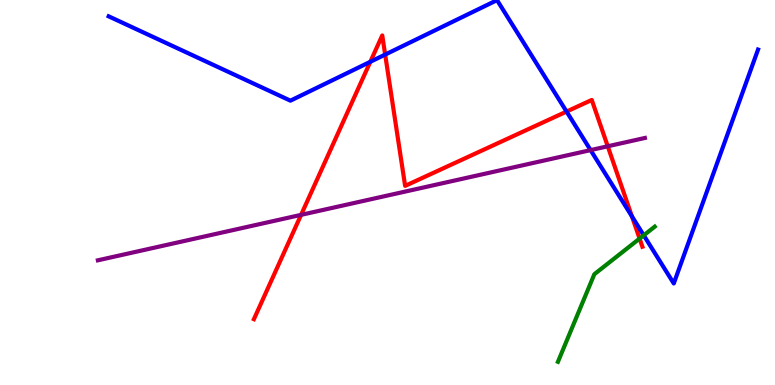[{'lines': ['blue', 'red'], 'intersections': [{'x': 4.78, 'y': 8.39}, {'x': 4.97, 'y': 8.58}, {'x': 7.31, 'y': 7.1}, {'x': 8.15, 'y': 4.38}]}, {'lines': ['green', 'red'], 'intersections': [{'x': 8.25, 'y': 3.8}]}, {'lines': ['purple', 'red'], 'intersections': [{'x': 3.89, 'y': 4.42}, {'x': 7.84, 'y': 6.2}]}, {'lines': ['blue', 'green'], 'intersections': [{'x': 8.31, 'y': 3.89}]}, {'lines': ['blue', 'purple'], 'intersections': [{'x': 7.62, 'y': 6.1}]}, {'lines': ['green', 'purple'], 'intersections': []}]